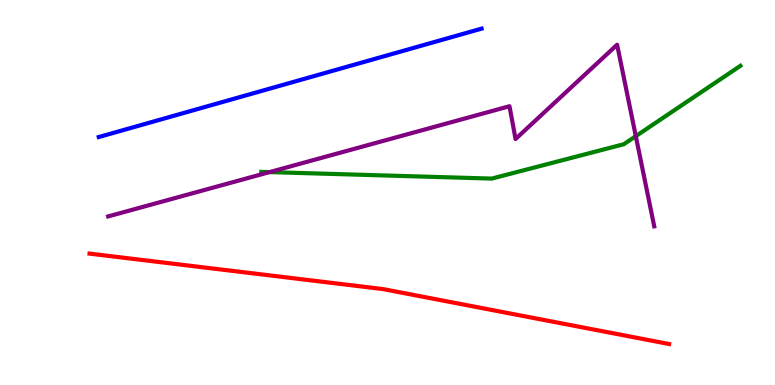[{'lines': ['blue', 'red'], 'intersections': []}, {'lines': ['green', 'red'], 'intersections': []}, {'lines': ['purple', 'red'], 'intersections': []}, {'lines': ['blue', 'green'], 'intersections': []}, {'lines': ['blue', 'purple'], 'intersections': []}, {'lines': ['green', 'purple'], 'intersections': [{'x': 3.48, 'y': 5.53}, {'x': 8.2, 'y': 6.46}]}]